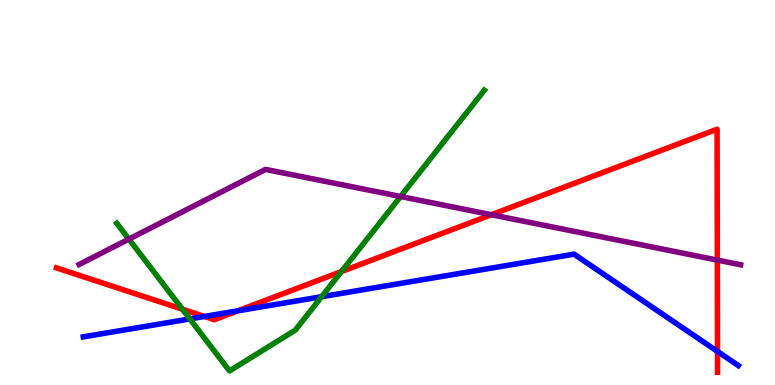[{'lines': ['blue', 'red'], 'intersections': [{'x': 2.64, 'y': 1.78}, {'x': 3.07, 'y': 1.93}, {'x': 9.26, 'y': 0.872}]}, {'lines': ['green', 'red'], 'intersections': [{'x': 2.35, 'y': 1.97}, {'x': 4.41, 'y': 2.95}]}, {'lines': ['purple', 'red'], 'intersections': [{'x': 6.34, 'y': 4.42}, {'x': 9.26, 'y': 3.24}]}, {'lines': ['blue', 'green'], 'intersections': [{'x': 2.45, 'y': 1.72}, {'x': 4.15, 'y': 2.29}]}, {'lines': ['blue', 'purple'], 'intersections': []}, {'lines': ['green', 'purple'], 'intersections': [{'x': 1.66, 'y': 3.79}, {'x': 5.17, 'y': 4.9}]}]